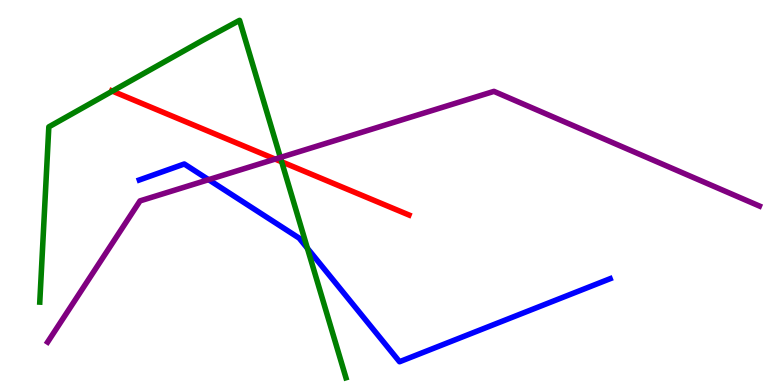[{'lines': ['blue', 'red'], 'intersections': []}, {'lines': ['green', 'red'], 'intersections': [{'x': 1.45, 'y': 7.63}, {'x': 3.63, 'y': 5.8}]}, {'lines': ['purple', 'red'], 'intersections': [{'x': 3.55, 'y': 5.87}]}, {'lines': ['blue', 'green'], 'intersections': [{'x': 3.97, 'y': 3.55}]}, {'lines': ['blue', 'purple'], 'intersections': [{'x': 2.69, 'y': 5.33}]}, {'lines': ['green', 'purple'], 'intersections': [{'x': 3.62, 'y': 5.91}]}]